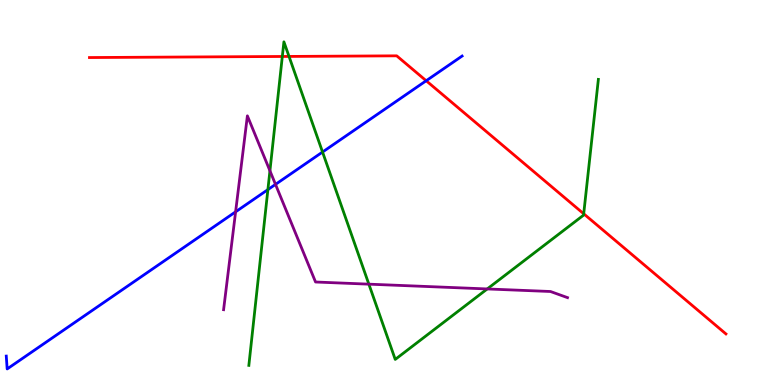[{'lines': ['blue', 'red'], 'intersections': [{'x': 5.5, 'y': 7.9}]}, {'lines': ['green', 'red'], 'intersections': [{'x': 3.64, 'y': 8.53}, {'x': 3.73, 'y': 8.53}, {'x': 7.53, 'y': 4.45}]}, {'lines': ['purple', 'red'], 'intersections': []}, {'lines': ['blue', 'green'], 'intersections': [{'x': 3.46, 'y': 5.07}, {'x': 4.16, 'y': 6.05}]}, {'lines': ['blue', 'purple'], 'intersections': [{'x': 3.04, 'y': 4.5}, {'x': 3.55, 'y': 5.21}]}, {'lines': ['green', 'purple'], 'intersections': [{'x': 3.48, 'y': 5.56}, {'x': 4.76, 'y': 2.62}, {'x': 6.29, 'y': 2.49}]}]